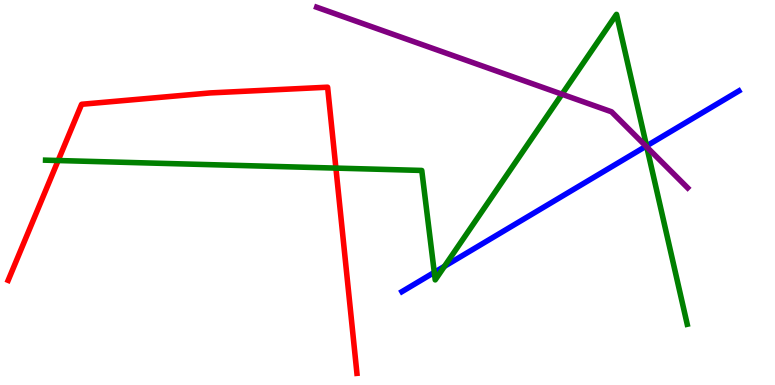[{'lines': ['blue', 'red'], 'intersections': []}, {'lines': ['green', 'red'], 'intersections': [{'x': 0.75, 'y': 5.83}, {'x': 4.33, 'y': 5.63}]}, {'lines': ['purple', 'red'], 'intersections': []}, {'lines': ['blue', 'green'], 'intersections': [{'x': 5.6, 'y': 2.93}, {'x': 5.74, 'y': 3.08}, {'x': 8.34, 'y': 6.21}]}, {'lines': ['blue', 'purple'], 'intersections': [{'x': 8.34, 'y': 6.2}]}, {'lines': ['green', 'purple'], 'intersections': [{'x': 7.25, 'y': 7.55}, {'x': 8.35, 'y': 6.18}]}]